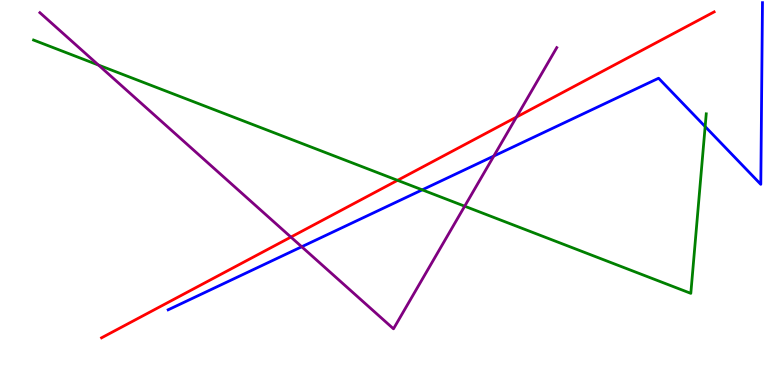[{'lines': ['blue', 'red'], 'intersections': []}, {'lines': ['green', 'red'], 'intersections': [{'x': 5.13, 'y': 5.32}]}, {'lines': ['purple', 'red'], 'intersections': [{'x': 3.75, 'y': 3.84}, {'x': 6.66, 'y': 6.96}]}, {'lines': ['blue', 'green'], 'intersections': [{'x': 5.45, 'y': 5.07}, {'x': 9.1, 'y': 6.71}]}, {'lines': ['blue', 'purple'], 'intersections': [{'x': 3.89, 'y': 3.59}, {'x': 6.37, 'y': 5.95}]}, {'lines': ['green', 'purple'], 'intersections': [{'x': 1.27, 'y': 8.31}, {'x': 6.0, 'y': 4.64}]}]